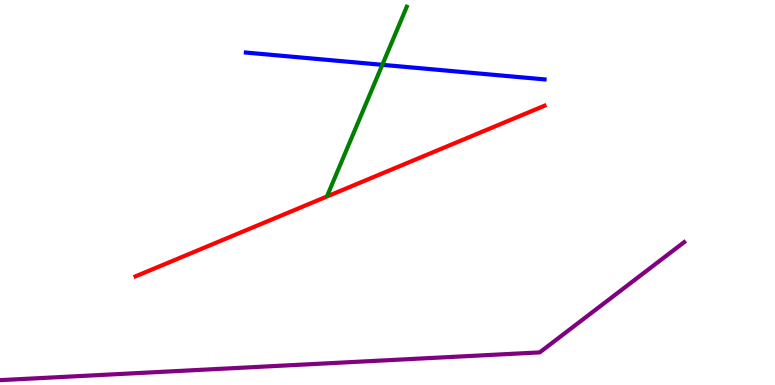[{'lines': ['blue', 'red'], 'intersections': []}, {'lines': ['green', 'red'], 'intersections': []}, {'lines': ['purple', 'red'], 'intersections': []}, {'lines': ['blue', 'green'], 'intersections': [{'x': 4.93, 'y': 8.32}]}, {'lines': ['blue', 'purple'], 'intersections': []}, {'lines': ['green', 'purple'], 'intersections': []}]